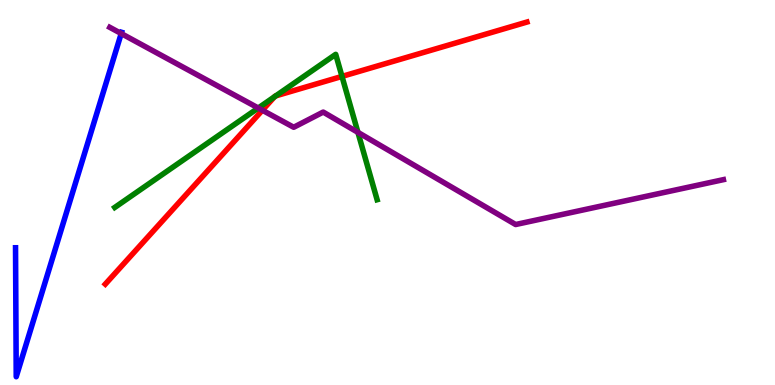[{'lines': ['blue', 'red'], 'intersections': []}, {'lines': ['green', 'red'], 'intersections': [{'x': 3.54, 'y': 7.49}, {'x': 3.56, 'y': 7.51}, {'x': 4.41, 'y': 8.02}]}, {'lines': ['purple', 'red'], 'intersections': [{'x': 3.39, 'y': 7.14}]}, {'lines': ['blue', 'green'], 'intersections': []}, {'lines': ['blue', 'purple'], 'intersections': [{'x': 1.56, 'y': 9.13}]}, {'lines': ['green', 'purple'], 'intersections': [{'x': 3.33, 'y': 7.19}, {'x': 4.62, 'y': 6.56}]}]